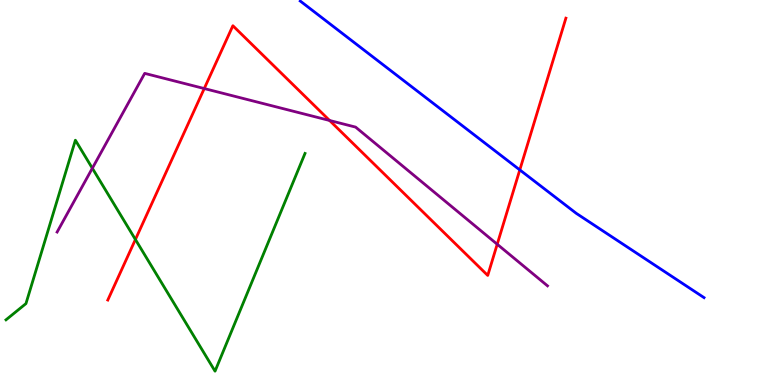[{'lines': ['blue', 'red'], 'intersections': [{'x': 6.71, 'y': 5.59}]}, {'lines': ['green', 'red'], 'intersections': [{'x': 1.75, 'y': 3.78}]}, {'lines': ['purple', 'red'], 'intersections': [{'x': 2.64, 'y': 7.7}, {'x': 4.25, 'y': 6.87}, {'x': 6.42, 'y': 3.66}]}, {'lines': ['blue', 'green'], 'intersections': []}, {'lines': ['blue', 'purple'], 'intersections': []}, {'lines': ['green', 'purple'], 'intersections': [{'x': 1.19, 'y': 5.63}]}]